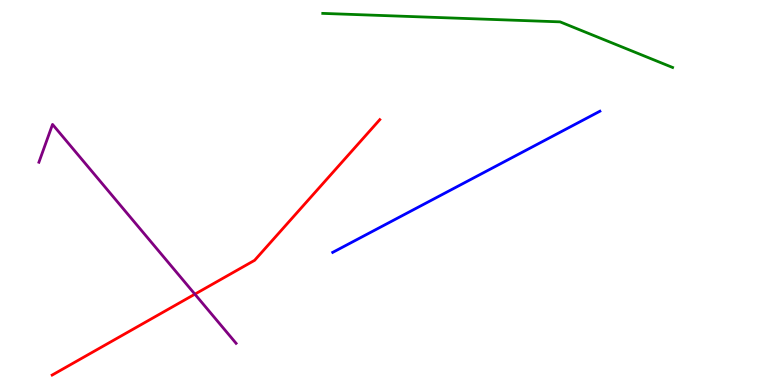[{'lines': ['blue', 'red'], 'intersections': []}, {'lines': ['green', 'red'], 'intersections': []}, {'lines': ['purple', 'red'], 'intersections': [{'x': 2.51, 'y': 2.36}]}, {'lines': ['blue', 'green'], 'intersections': []}, {'lines': ['blue', 'purple'], 'intersections': []}, {'lines': ['green', 'purple'], 'intersections': []}]